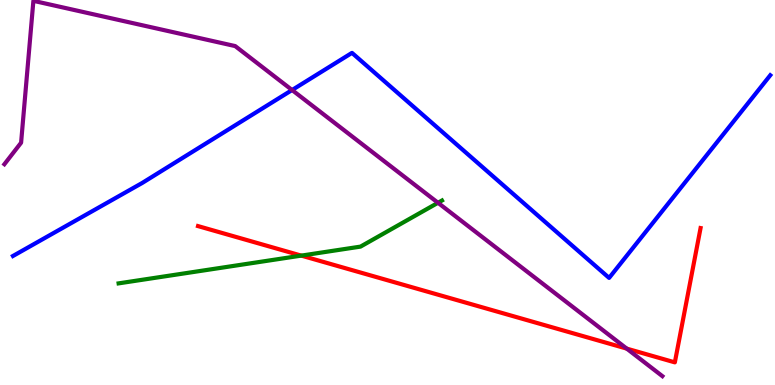[{'lines': ['blue', 'red'], 'intersections': []}, {'lines': ['green', 'red'], 'intersections': [{'x': 3.89, 'y': 3.36}]}, {'lines': ['purple', 'red'], 'intersections': [{'x': 8.09, 'y': 0.945}]}, {'lines': ['blue', 'green'], 'intersections': []}, {'lines': ['blue', 'purple'], 'intersections': [{'x': 3.77, 'y': 7.66}]}, {'lines': ['green', 'purple'], 'intersections': [{'x': 5.65, 'y': 4.73}]}]